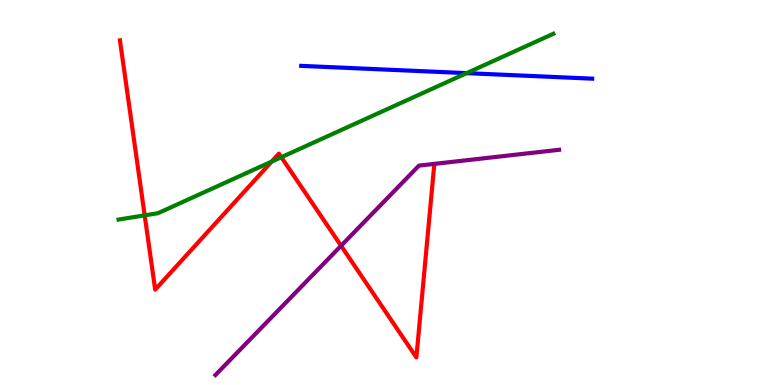[{'lines': ['blue', 'red'], 'intersections': []}, {'lines': ['green', 'red'], 'intersections': [{'x': 1.87, 'y': 4.41}, {'x': 3.51, 'y': 5.8}, {'x': 3.63, 'y': 5.92}]}, {'lines': ['purple', 'red'], 'intersections': [{'x': 4.4, 'y': 3.62}]}, {'lines': ['blue', 'green'], 'intersections': [{'x': 6.02, 'y': 8.1}]}, {'lines': ['blue', 'purple'], 'intersections': []}, {'lines': ['green', 'purple'], 'intersections': []}]